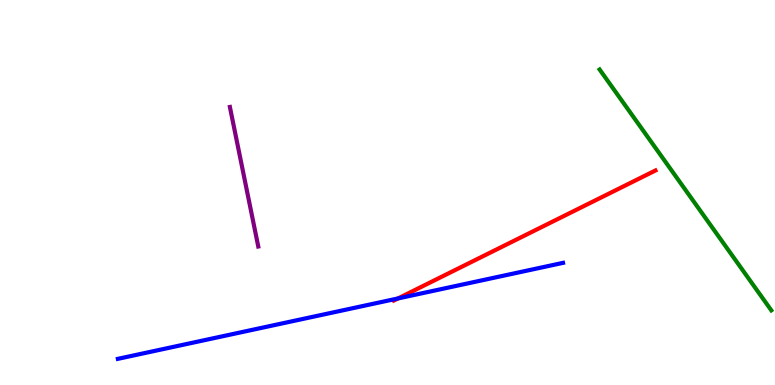[{'lines': ['blue', 'red'], 'intersections': [{'x': 5.14, 'y': 2.25}]}, {'lines': ['green', 'red'], 'intersections': []}, {'lines': ['purple', 'red'], 'intersections': []}, {'lines': ['blue', 'green'], 'intersections': []}, {'lines': ['blue', 'purple'], 'intersections': []}, {'lines': ['green', 'purple'], 'intersections': []}]